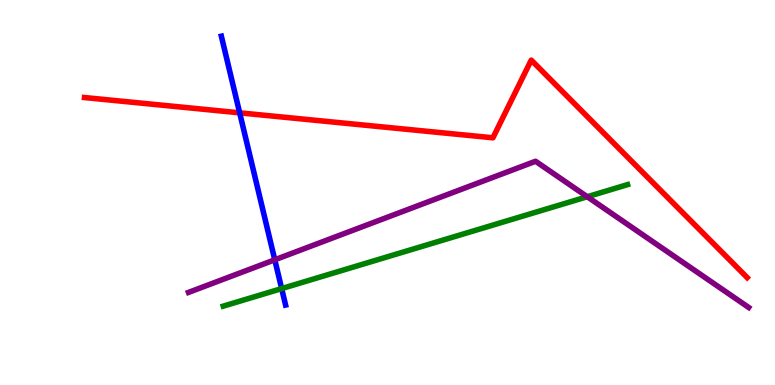[{'lines': ['blue', 'red'], 'intersections': [{'x': 3.09, 'y': 7.07}]}, {'lines': ['green', 'red'], 'intersections': []}, {'lines': ['purple', 'red'], 'intersections': []}, {'lines': ['blue', 'green'], 'intersections': [{'x': 3.63, 'y': 2.5}]}, {'lines': ['blue', 'purple'], 'intersections': [{'x': 3.55, 'y': 3.25}]}, {'lines': ['green', 'purple'], 'intersections': [{'x': 7.58, 'y': 4.89}]}]